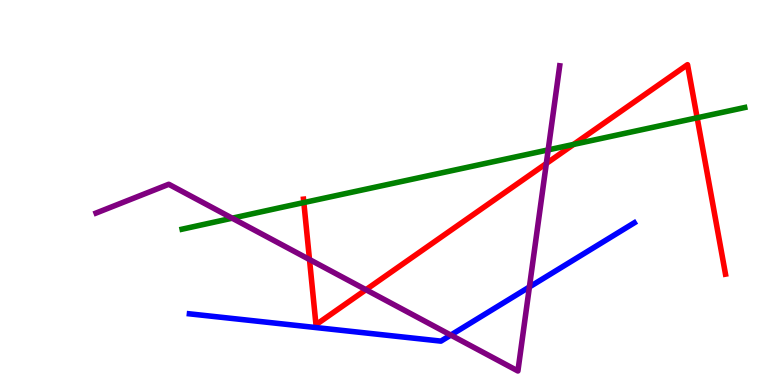[{'lines': ['blue', 'red'], 'intersections': []}, {'lines': ['green', 'red'], 'intersections': [{'x': 3.92, 'y': 4.74}, {'x': 7.4, 'y': 6.25}, {'x': 9.0, 'y': 6.94}]}, {'lines': ['purple', 'red'], 'intersections': [{'x': 3.99, 'y': 3.26}, {'x': 4.72, 'y': 2.47}, {'x': 7.05, 'y': 5.75}]}, {'lines': ['blue', 'green'], 'intersections': []}, {'lines': ['blue', 'purple'], 'intersections': [{'x': 5.82, 'y': 1.3}, {'x': 6.83, 'y': 2.55}]}, {'lines': ['green', 'purple'], 'intersections': [{'x': 3.0, 'y': 4.33}, {'x': 7.07, 'y': 6.11}]}]